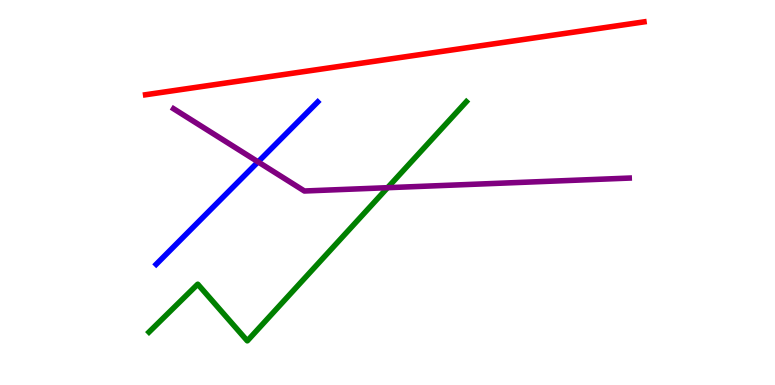[{'lines': ['blue', 'red'], 'intersections': []}, {'lines': ['green', 'red'], 'intersections': []}, {'lines': ['purple', 'red'], 'intersections': []}, {'lines': ['blue', 'green'], 'intersections': []}, {'lines': ['blue', 'purple'], 'intersections': [{'x': 3.33, 'y': 5.8}]}, {'lines': ['green', 'purple'], 'intersections': [{'x': 5.0, 'y': 5.12}]}]